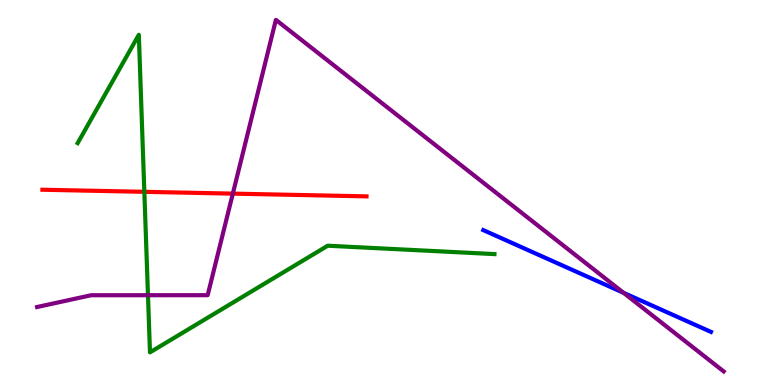[{'lines': ['blue', 'red'], 'intersections': []}, {'lines': ['green', 'red'], 'intersections': [{'x': 1.86, 'y': 5.02}]}, {'lines': ['purple', 'red'], 'intersections': [{'x': 3.0, 'y': 4.97}]}, {'lines': ['blue', 'green'], 'intersections': []}, {'lines': ['blue', 'purple'], 'intersections': [{'x': 8.05, 'y': 2.39}]}, {'lines': ['green', 'purple'], 'intersections': [{'x': 1.91, 'y': 2.33}]}]